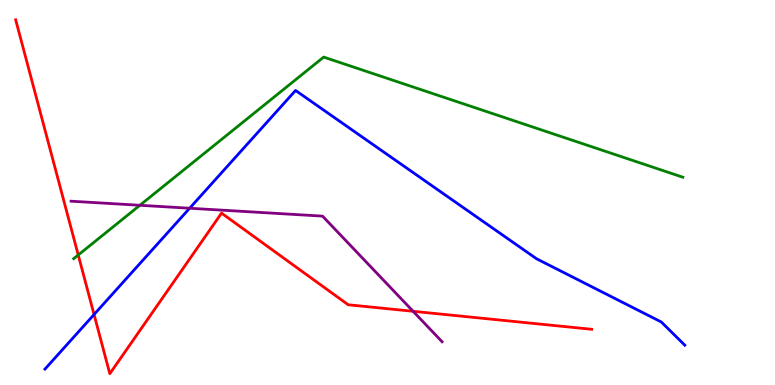[{'lines': ['blue', 'red'], 'intersections': [{'x': 1.21, 'y': 1.83}]}, {'lines': ['green', 'red'], 'intersections': [{'x': 1.01, 'y': 3.38}]}, {'lines': ['purple', 'red'], 'intersections': [{'x': 5.33, 'y': 1.91}]}, {'lines': ['blue', 'green'], 'intersections': []}, {'lines': ['blue', 'purple'], 'intersections': [{'x': 2.45, 'y': 4.59}]}, {'lines': ['green', 'purple'], 'intersections': [{'x': 1.8, 'y': 4.67}]}]